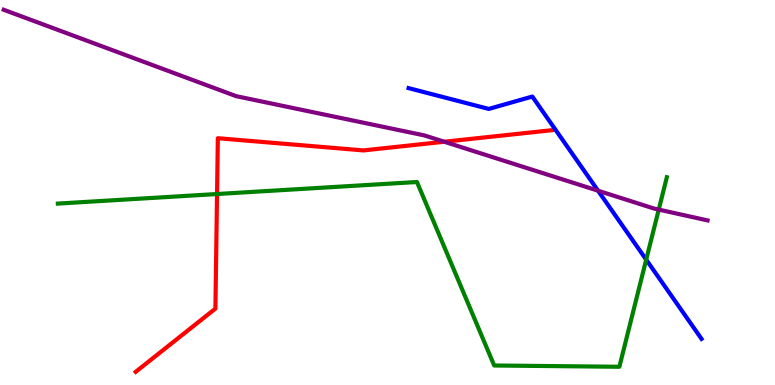[{'lines': ['blue', 'red'], 'intersections': []}, {'lines': ['green', 'red'], 'intersections': [{'x': 2.8, 'y': 4.96}]}, {'lines': ['purple', 'red'], 'intersections': [{'x': 5.73, 'y': 6.32}]}, {'lines': ['blue', 'green'], 'intersections': [{'x': 8.34, 'y': 3.26}]}, {'lines': ['blue', 'purple'], 'intersections': [{'x': 7.72, 'y': 5.05}]}, {'lines': ['green', 'purple'], 'intersections': [{'x': 8.5, 'y': 4.56}]}]